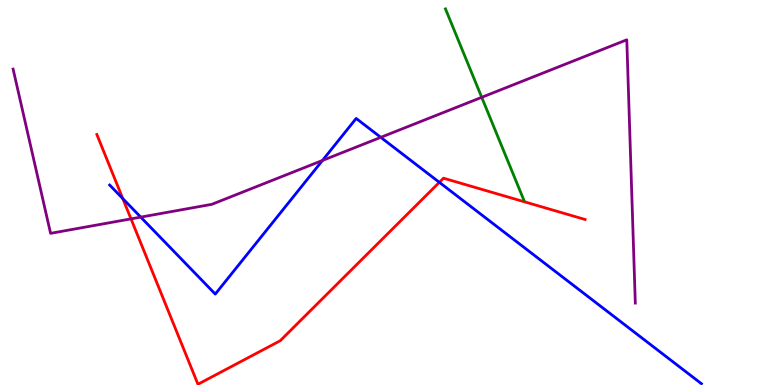[{'lines': ['blue', 'red'], 'intersections': [{'x': 1.58, 'y': 4.84}, {'x': 5.67, 'y': 5.26}]}, {'lines': ['green', 'red'], 'intersections': []}, {'lines': ['purple', 'red'], 'intersections': [{'x': 1.69, 'y': 4.32}]}, {'lines': ['blue', 'green'], 'intersections': []}, {'lines': ['blue', 'purple'], 'intersections': [{'x': 1.82, 'y': 4.36}, {'x': 4.16, 'y': 5.83}, {'x': 4.91, 'y': 6.43}]}, {'lines': ['green', 'purple'], 'intersections': [{'x': 6.22, 'y': 7.47}]}]